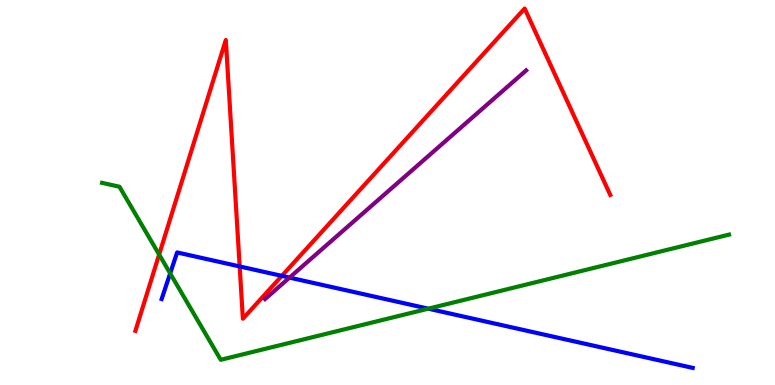[{'lines': ['blue', 'red'], 'intersections': [{'x': 3.09, 'y': 3.08}, {'x': 3.64, 'y': 2.83}]}, {'lines': ['green', 'red'], 'intersections': [{'x': 2.05, 'y': 3.39}]}, {'lines': ['purple', 'red'], 'intersections': []}, {'lines': ['blue', 'green'], 'intersections': [{'x': 2.2, 'y': 2.9}, {'x': 5.53, 'y': 1.98}]}, {'lines': ['blue', 'purple'], 'intersections': [{'x': 3.74, 'y': 2.79}]}, {'lines': ['green', 'purple'], 'intersections': []}]